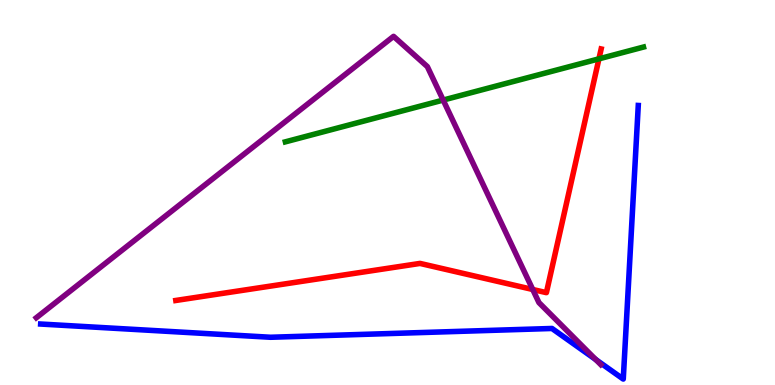[{'lines': ['blue', 'red'], 'intersections': []}, {'lines': ['green', 'red'], 'intersections': [{'x': 7.73, 'y': 8.47}]}, {'lines': ['purple', 'red'], 'intersections': [{'x': 6.87, 'y': 2.48}]}, {'lines': ['blue', 'green'], 'intersections': []}, {'lines': ['blue', 'purple'], 'intersections': [{'x': 7.69, 'y': 0.661}]}, {'lines': ['green', 'purple'], 'intersections': [{'x': 5.72, 'y': 7.4}]}]